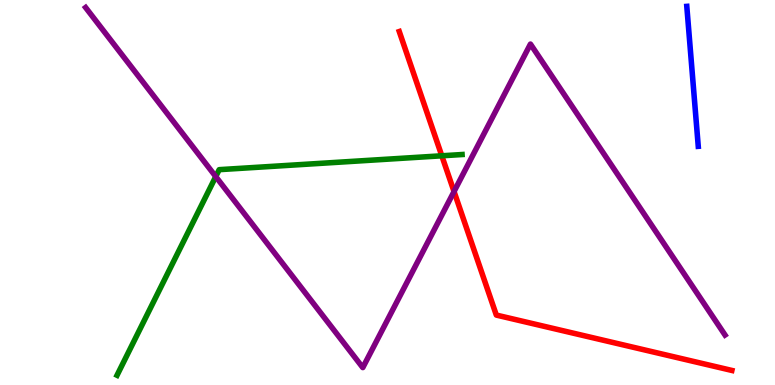[{'lines': ['blue', 'red'], 'intersections': []}, {'lines': ['green', 'red'], 'intersections': [{'x': 5.7, 'y': 5.95}]}, {'lines': ['purple', 'red'], 'intersections': [{'x': 5.86, 'y': 5.03}]}, {'lines': ['blue', 'green'], 'intersections': []}, {'lines': ['blue', 'purple'], 'intersections': []}, {'lines': ['green', 'purple'], 'intersections': [{'x': 2.78, 'y': 5.41}]}]